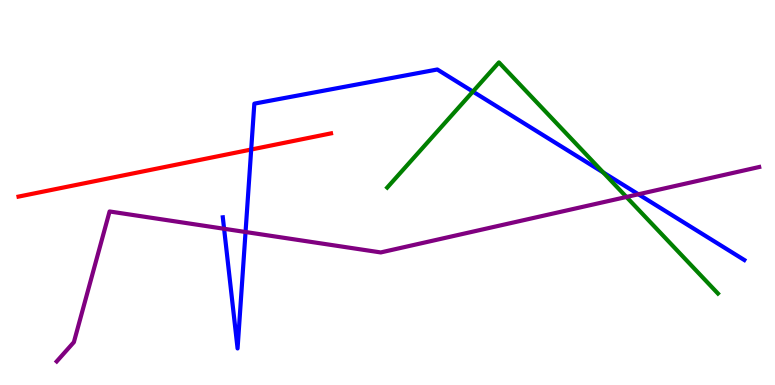[{'lines': ['blue', 'red'], 'intersections': [{'x': 3.24, 'y': 6.12}]}, {'lines': ['green', 'red'], 'intersections': []}, {'lines': ['purple', 'red'], 'intersections': []}, {'lines': ['blue', 'green'], 'intersections': [{'x': 6.1, 'y': 7.62}, {'x': 7.78, 'y': 5.52}]}, {'lines': ['blue', 'purple'], 'intersections': [{'x': 2.89, 'y': 4.06}, {'x': 3.17, 'y': 3.97}, {'x': 8.24, 'y': 4.95}]}, {'lines': ['green', 'purple'], 'intersections': [{'x': 8.08, 'y': 4.88}]}]